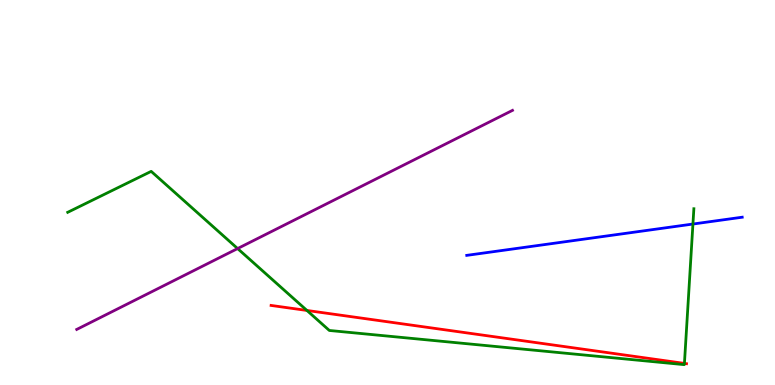[{'lines': ['blue', 'red'], 'intersections': []}, {'lines': ['green', 'red'], 'intersections': [{'x': 3.96, 'y': 1.94}, {'x': 8.83, 'y': 0.561}]}, {'lines': ['purple', 'red'], 'intersections': []}, {'lines': ['blue', 'green'], 'intersections': [{'x': 8.94, 'y': 4.18}]}, {'lines': ['blue', 'purple'], 'intersections': []}, {'lines': ['green', 'purple'], 'intersections': [{'x': 3.07, 'y': 3.54}]}]